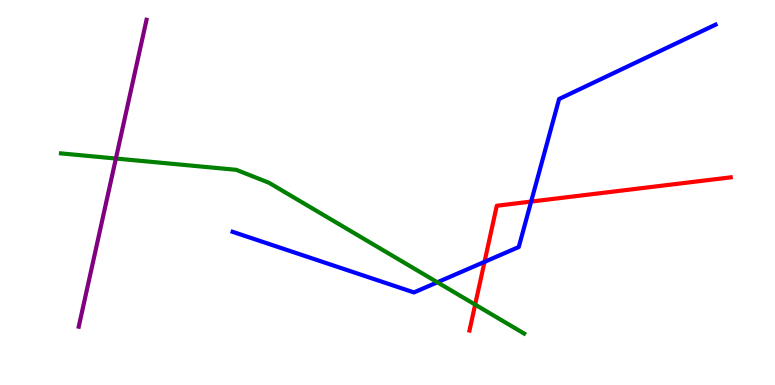[{'lines': ['blue', 'red'], 'intersections': [{'x': 6.25, 'y': 3.2}, {'x': 6.85, 'y': 4.76}]}, {'lines': ['green', 'red'], 'intersections': [{'x': 6.13, 'y': 2.09}]}, {'lines': ['purple', 'red'], 'intersections': []}, {'lines': ['blue', 'green'], 'intersections': [{'x': 5.64, 'y': 2.67}]}, {'lines': ['blue', 'purple'], 'intersections': []}, {'lines': ['green', 'purple'], 'intersections': [{'x': 1.5, 'y': 5.88}]}]